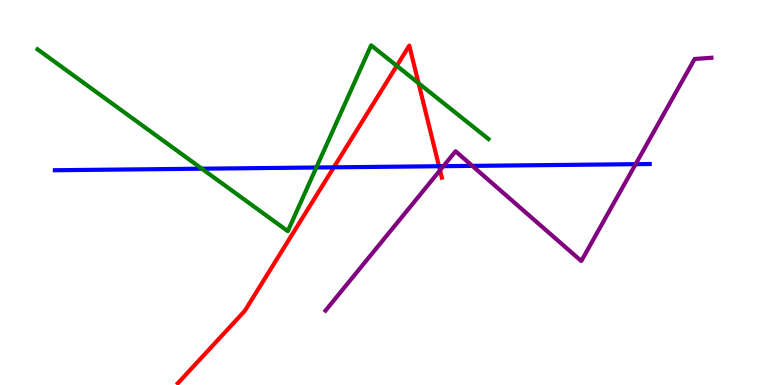[{'lines': ['blue', 'red'], 'intersections': [{'x': 4.31, 'y': 5.65}, {'x': 5.66, 'y': 5.68}]}, {'lines': ['green', 'red'], 'intersections': [{'x': 5.12, 'y': 8.29}, {'x': 5.4, 'y': 7.84}]}, {'lines': ['purple', 'red'], 'intersections': [{'x': 5.68, 'y': 5.58}]}, {'lines': ['blue', 'green'], 'intersections': [{'x': 2.6, 'y': 5.62}, {'x': 4.08, 'y': 5.65}]}, {'lines': ['blue', 'purple'], 'intersections': [{'x': 5.72, 'y': 5.68}, {'x': 6.09, 'y': 5.69}, {'x': 8.2, 'y': 5.74}]}, {'lines': ['green', 'purple'], 'intersections': []}]